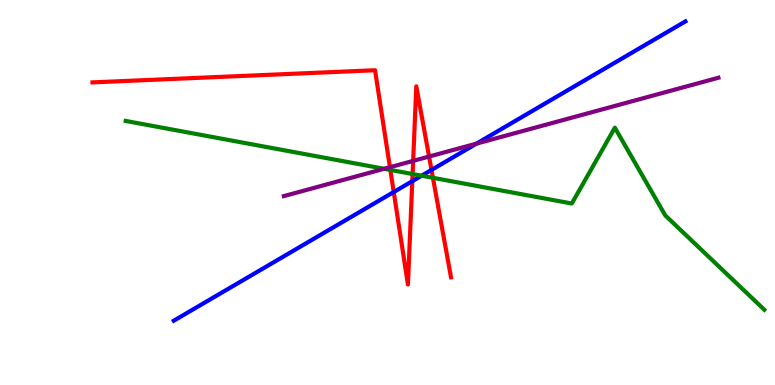[{'lines': ['blue', 'red'], 'intersections': [{'x': 5.08, 'y': 5.01}, {'x': 5.32, 'y': 5.29}, {'x': 5.57, 'y': 5.59}]}, {'lines': ['green', 'red'], 'intersections': [{'x': 5.04, 'y': 5.59}, {'x': 5.32, 'y': 5.48}, {'x': 5.59, 'y': 5.38}]}, {'lines': ['purple', 'red'], 'intersections': [{'x': 5.03, 'y': 5.66}, {'x': 5.33, 'y': 5.82}, {'x': 5.54, 'y': 5.93}]}, {'lines': ['blue', 'green'], 'intersections': [{'x': 5.44, 'y': 5.44}]}, {'lines': ['blue', 'purple'], 'intersections': [{'x': 6.15, 'y': 6.27}]}, {'lines': ['green', 'purple'], 'intersections': [{'x': 4.96, 'y': 5.62}]}]